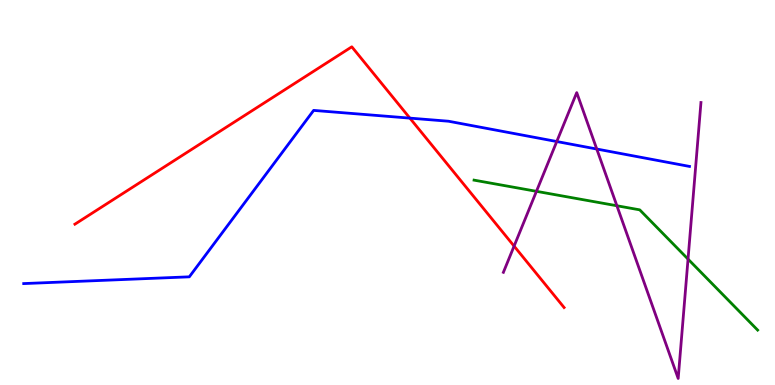[{'lines': ['blue', 'red'], 'intersections': [{'x': 5.29, 'y': 6.93}]}, {'lines': ['green', 'red'], 'intersections': []}, {'lines': ['purple', 'red'], 'intersections': [{'x': 6.63, 'y': 3.61}]}, {'lines': ['blue', 'green'], 'intersections': []}, {'lines': ['blue', 'purple'], 'intersections': [{'x': 7.18, 'y': 6.32}, {'x': 7.7, 'y': 6.13}]}, {'lines': ['green', 'purple'], 'intersections': [{'x': 6.92, 'y': 5.03}, {'x': 7.96, 'y': 4.66}, {'x': 8.88, 'y': 3.27}]}]